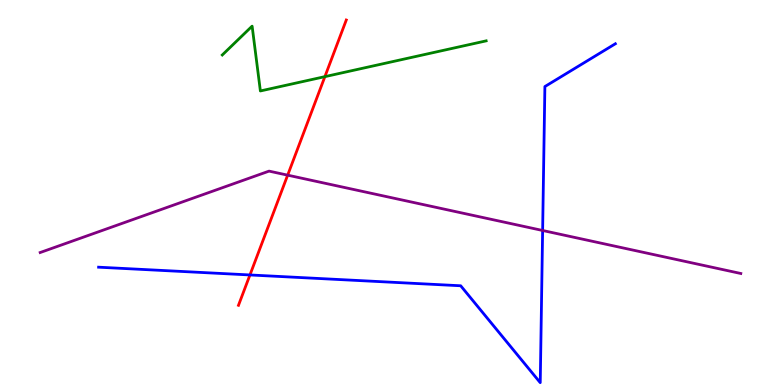[{'lines': ['blue', 'red'], 'intersections': [{'x': 3.23, 'y': 2.86}]}, {'lines': ['green', 'red'], 'intersections': [{'x': 4.19, 'y': 8.01}]}, {'lines': ['purple', 'red'], 'intersections': [{'x': 3.71, 'y': 5.45}]}, {'lines': ['blue', 'green'], 'intersections': []}, {'lines': ['blue', 'purple'], 'intersections': [{'x': 7.0, 'y': 4.01}]}, {'lines': ['green', 'purple'], 'intersections': []}]